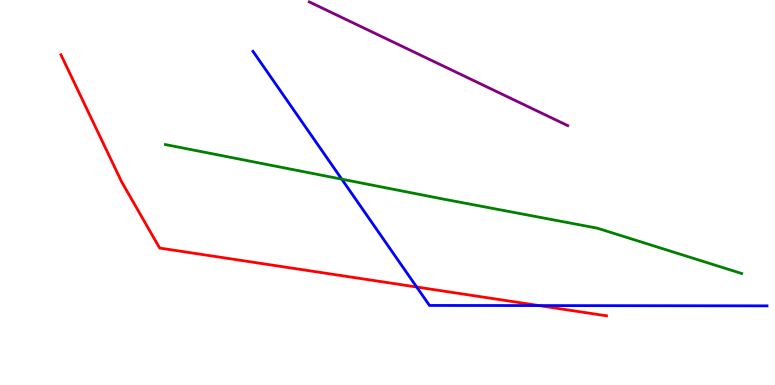[{'lines': ['blue', 'red'], 'intersections': [{'x': 5.38, 'y': 2.54}, {'x': 6.96, 'y': 2.06}]}, {'lines': ['green', 'red'], 'intersections': []}, {'lines': ['purple', 'red'], 'intersections': []}, {'lines': ['blue', 'green'], 'intersections': [{'x': 4.41, 'y': 5.35}]}, {'lines': ['blue', 'purple'], 'intersections': []}, {'lines': ['green', 'purple'], 'intersections': []}]